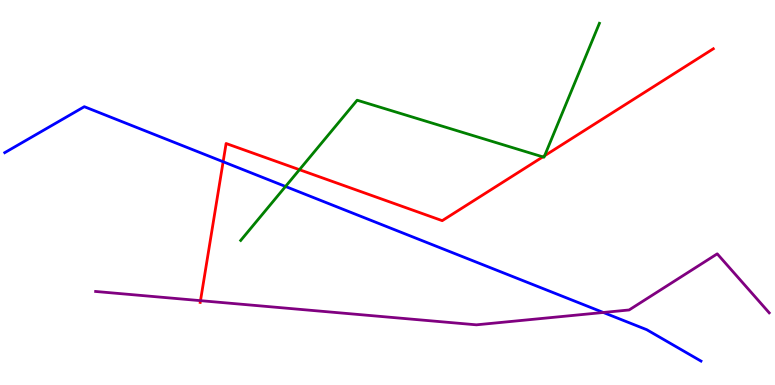[{'lines': ['blue', 'red'], 'intersections': [{'x': 2.88, 'y': 5.8}]}, {'lines': ['green', 'red'], 'intersections': [{'x': 3.86, 'y': 5.59}, {'x': 7.0, 'y': 5.93}, {'x': 7.03, 'y': 5.95}]}, {'lines': ['purple', 'red'], 'intersections': [{'x': 2.59, 'y': 2.19}]}, {'lines': ['blue', 'green'], 'intersections': [{'x': 3.68, 'y': 5.16}]}, {'lines': ['blue', 'purple'], 'intersections': [{'x': 7.78, 'y': 1.88}]}, {'lines': ['green', 'purple'], 'intersections': []}]